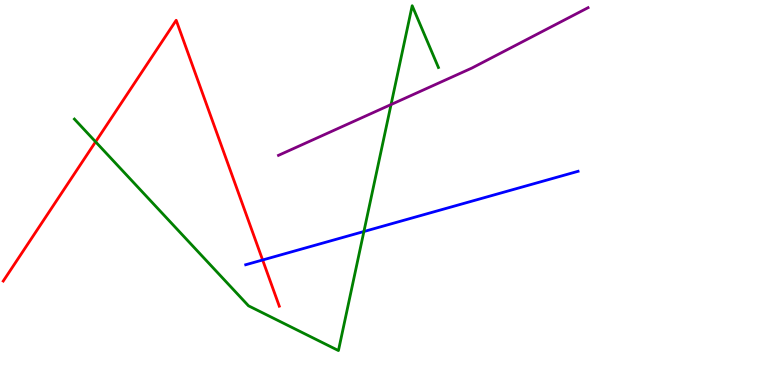[{'lines': ['blue', 'red'], 'intersections': [{'x': 3.39, 'y': 3.25}]}, {'lines': ['green', 'red'], 'intersections': [{'x': 1.23, 'y': 6.32}]}, {'lines': ['purple', 'red'], 'intersections': []}, {'lines': ['blue', 'green'], 'intersections': [{'x': 4.7, 'y': 3.99}]}, {'lines': ['blue', 'purple'], 'intersections': []}, {'lines': ['green', 'purple'], 'intersections': [{'x': 5.05, 'y': 7.28}]}]